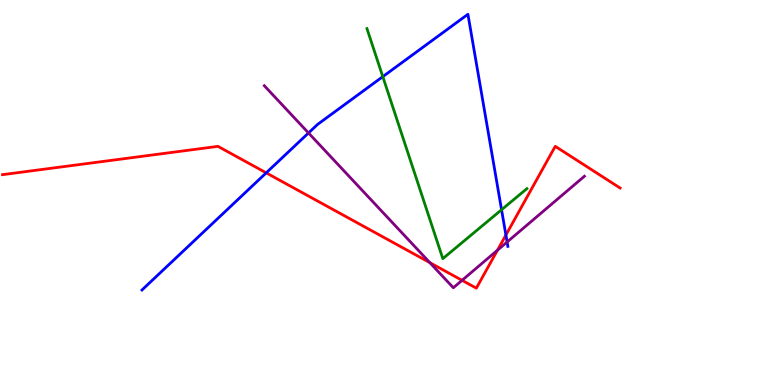[{'lines': ['blue', 'red'], 'intersections': [{'x': 3.44, 'y': 5.51}, {'x': 6.53, 'y': 3.9}]}, {'lines': ['green', 'red'], 'intersections': []}, {'lines': ['purple', 'red'], 'intersections': [{'x': 5.55, 'y': 3.18}, {'x': 5.96, 'y': 2.72}, {'x': 6.42, 'y': 3.5}]}, {'lines': ['blue', 'green'], 'intersections': [{'x': 4.94, 'y': 8.01}, {'x': 6.47, 'y': 4.55}]}, {'lines': ['blue', 'purple'], 'intersections': [{'x': 3.98, 'y': 6.55}, {'x': 6.54, 'y': 3.71}]}, {'lines': ['green', 'purple'], 'intersections': []}]